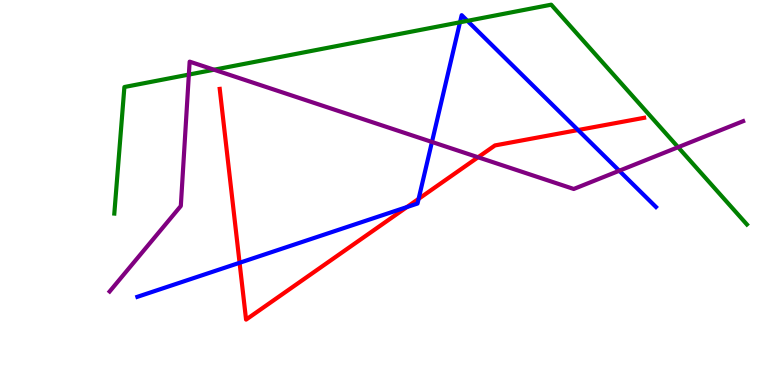[{'lines': ['blue', 'red'], 'intersections': [{'x': 3.09, 'y': 3.17}, {'x': 5.25, 'y': 4.62}, {'x': 5.4, 'y': 4.83}, {'x': 7.46, 'y': 6.62}]}, {'lines': ['green', 'red'], 'intersections': []}, {'lines': ['purple', 'red'], 'intersections': [{'x': 6.17, 'y': 5.92}]}, {'lines': ['blue', 'green'], 'intersections': [{'x': 5.94, 'y': 9.42}, {'x': 6.03, 'y': 9.46}]}, {'lines': ['blue', 'purple'], 'intersections': [{'x': 5.57, 'y': 6.31}, {'x': 7.99, 'y': 5.57}]}, {'lines': ['green', 'purple'], 'intersections': [{'x': 2.44, 'y': 8.06}, {'x': 2.76, 'y': 8.19}, {'x': 8.75, 'y': 6.18}]}]